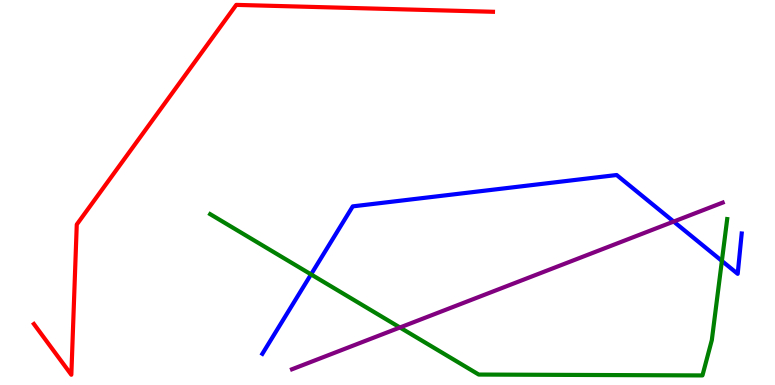[{'lines': ['blue', 'red'], 'intersections': []}, {'lines': ['green', 'red'], 'intersections': []}, {'lines': ['purple', 'red'], 'intersections': []}, {'lines': ['blue', 'green'], 'intersections': [{'x': 4.01, 'y': 2.87}, {'x': 9.31, 'y': 3.22}]}, {'lines': ['blue', 'purple'], 'intersections': [{'x': 8.69, 'y': 4.25}]}, {'lines': ['green', 'purple'], 'intersections': [{'x': 5.16, 'y': 1.49}]}]